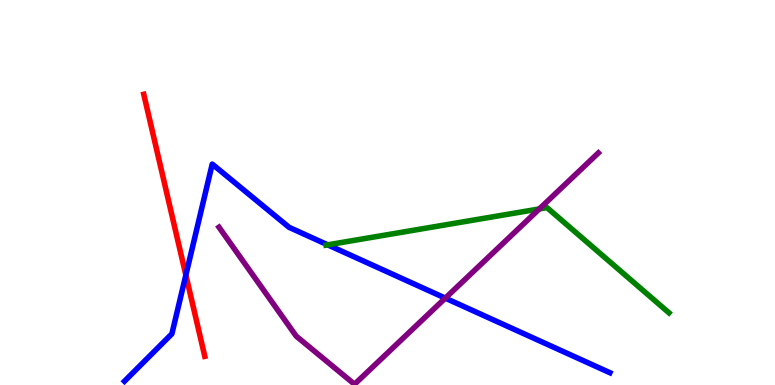[{'lines': ['blue', 'red'], 'intersections': [{'x': 2.4, 'y': 2.86}]}, {'lines': ['green', 'red'], 'intersections': []}, {'lines': ['purple', 'red'], 'intersections': []}, {'lines': ['blue', 'green'], 'intersections': [{'x': 4.23, 'y': 3.64}]}, {'lines': ['blue', 'purple'], 'intersections': [{'x': 5.75, 'y': 2.26}]}, {'lines': ['green', 'purple'], 'intersections': [{'x': 6.96, 'y': 4.57}]}]